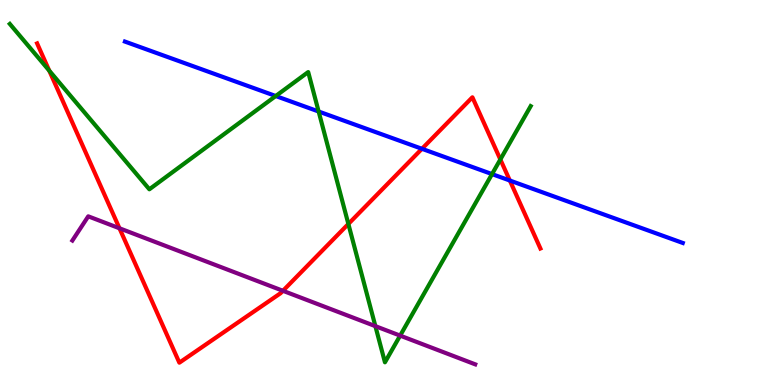[{'lines': ['blue', 'red'], 'intersections': [{'x': 5.44, 'y': 6.14}, {'x': 6.58, 'y': 5.31}]}, {'lines': ['green', 'red'], 'intersections': [{'x': 0.635, 'y': 8.16}, {'x': 4.5, 'y': 4.18}, {'x': 6.46, 'y': 5.86}]}, {'lines': ['purple', 'red'], 'intersections': [{'x': 1.54, 'y': 4.07}, {'x': 3.65, 'y': 2.45}]}, {'lines': ['blue', 'green'], 'intersections': [{'x': 3.56, 'y': 7.51}, {'x': 4.11, 'y': 7.1}, {'x': 6.35, 'y': 5.48}]}, {'lines': ['blue', 'purple'], 'intersections': []}, {'lines': ['green', 'purple'], 'intersections': [{'x': 4.84, 'y': 1.53}, {'x': 5.16, 'y': 1.28}]}]